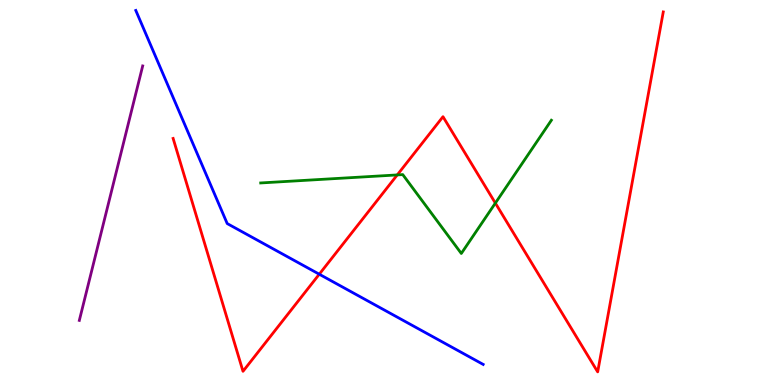[{'lines': ['blue', 'red'], 'intersections': [{'x': 4.12, 'y': 2.88}]}, {'lines': ['green', 'red'], 'intersections': [{'x': 5.13, 'y': 5.46}, {'x': 6.39, 'y': 4.72}]}, {'lines': ['purple', 'red'], 'intersections': []}, {'lines': ['blue', 'green'], 'intersections': []}, {'lines': ['blue', 'purple'], 'intersections': []}, {'lines': ['green', 'purple'], 'intersections': []}]